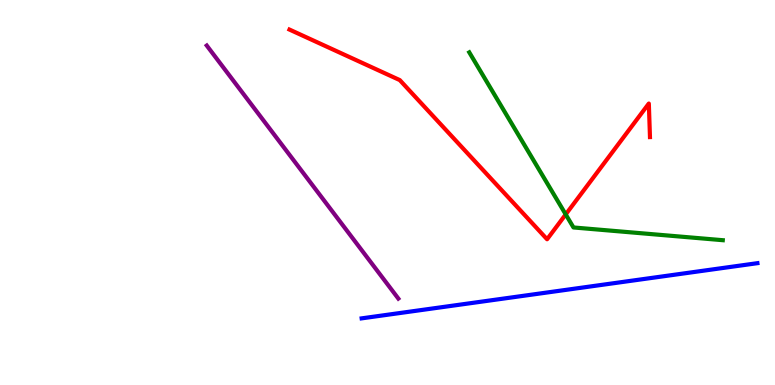[{'lines': ['blue', 'red'], 'intersections': []}, {'lines': ['green', 'red'], 'intersections': [{'x': 7.3, 'y': 4.43}]}, {'lines': ['purple', 'red'], 'intersections': []}, {'lines': ['blue', 'green'], 'intersections': []}, {'lines': ['blue', 'purple'], 'intersections': []}, {'lines': ['green', 'purple'], 'intersections': []}]